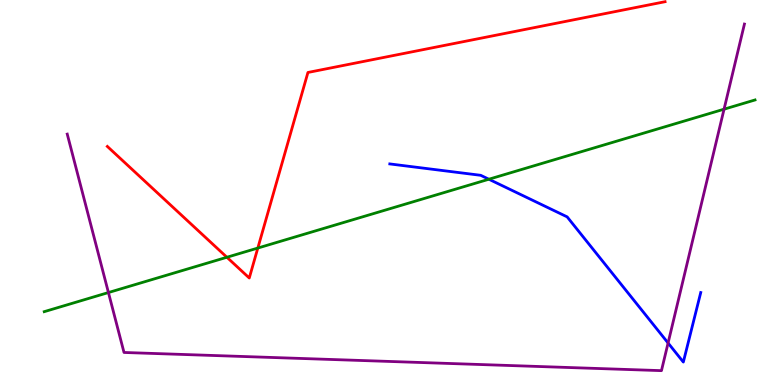[{'lines': ['blue', 'red'], 'intersections': []}, {'lines': ['green', 'red'], 'intersections': [{'x': 2.93, 'y': 3.32}, {'x': 3.33, 'y': 3.56}]}, {'lines': ['purple', 'red'], 'intersections': []}, {'lines': ['blue', 'green'], 'intersections': [{'x': 6.31, 'y': 5.34}]}, {'lines': ['blue', 'purple'], 'intersections': [{'x': 8.62, 'y': 1.09}]}, {'lines': ['green', 'purple'], 'intersections': [{'x': 1.4, 'y': 2.4}, {'x': 9.34, 'y': 7.16}]}]